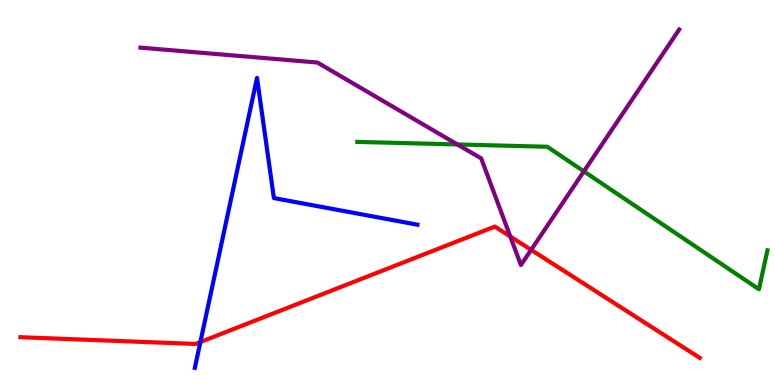[{'lines': ['blue', 'red'], 'intersections': [{'x': 2.59, 'y': 1.12}]}, {'lines': ['green', 'red'], 'intersections': []}, {'lines': ['purple', 'red'], 'intersections': [{'x': 6.58, 'y': 3.86}, {'x': 6.85, 'y': 3.51}]}, {'lines': ['blue', 'green'], 'intersections': []}, {'lines': ['blue', 'purple'], 'intersections': []}, {'lines': ['green', 'purple'], 'intersections': [{'x': 5.9, 'y': 6.25}, {'x': 7.53, 'y': 5.55}]}]